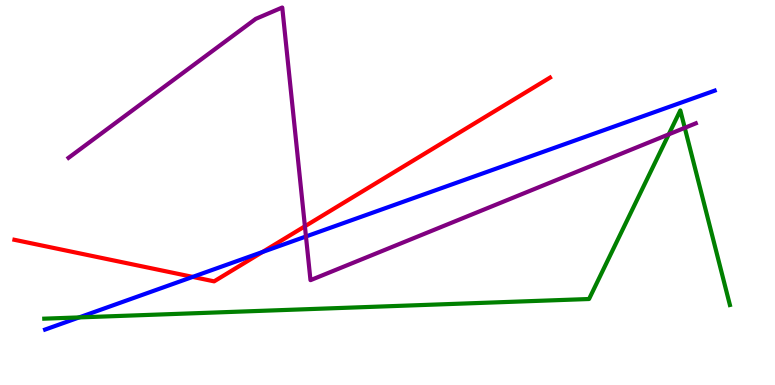[{'lines': ['blue', 'red'], 'intersections': [{'x': 2.49, 'y': 2.81}, {'x': 3.39, 'y': 3.46}]}, {'lines': ['green', 'red'], 'intersections': []}, {'lines': ['purple', 'red'], 'intersections': [{'x': 3.93, 'y': 4.12}]}, {'lines': ['blue', 'green'], 'intersections': [{'x': 1.02, 'y': 1.76}]}, {'lines': ['blue', 'purple'], 'intersections': [{'x': 3.95, 'y': 3.86}]}, {'lines': ['green', 'purple'], 'intersections': [{'x': 8.63, 'y': 6.51}, {'x': 8.84, 'y': 6.68}]}]